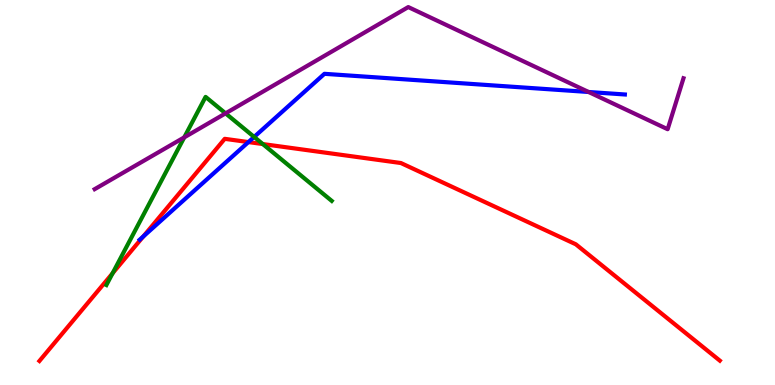[{'lines': ['blue', 'red'], 'intersections': [{'x': 1.85, 'y': 3.86}, {'x': 3.21, 'y': 6.31}]}, {'lines': ['green', 'red'], 'intersections': [{'x': 1.45, 'y': 2.9}, {'x': 3.39, 'y': 6.26}]}, {'lines': ['purple', 'red'], 'intersections': []}, {'lines': ['blue', 'green'], 'intersections': [{'x': 3.28, 'y': 6.44}]}, {'lines': ['blue', 'purple'], 'intersections': [{'x': 7.59, 'y': 7.61}]}, {'lines': ['green', 'purple'], 'intersections': [{'x': 2.38, 'y': 6.43}, {'x': 2.91, 'y': 7.06}]}]